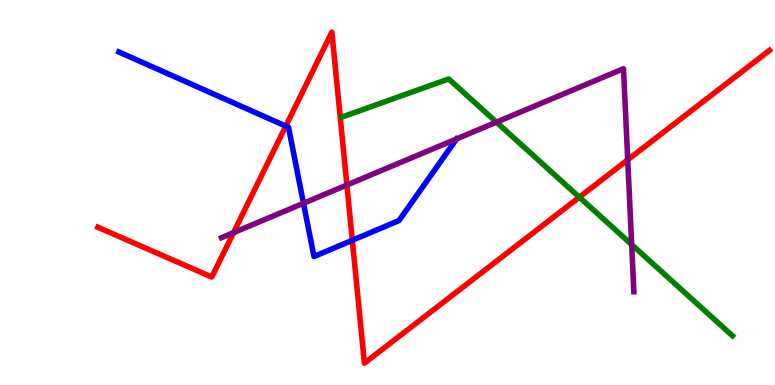[{'lines': ['blue', 'red'], 'intersections': [{'x': 3.69, 'y': 6.73}, {'x': 4.55, 'y': 3.76}]}, {'lines': ['green', 'red'], 'intersections': [{'x': 7.48, 'y': 4.88}]}, {'lines': ['purple', 'red'], 'intersections': [{'x': 3.01, 'y': 3.96}, {'x': 4.48, 'y': 5.19}, {'x': 8.1, 'y': 5.85}]}, {'lines': ['blue', 'green'], 'intersections': []}, {'lines': ['blue', 'purple'], 'intersections': [{'x': 3.92, 'y': 4.72}]}, {'lines': ['green', 'purple'], 'intersections': [{'x': 6.41, 'y': 6.83}, {'x': 8.15, 'y': 3.65}]}]